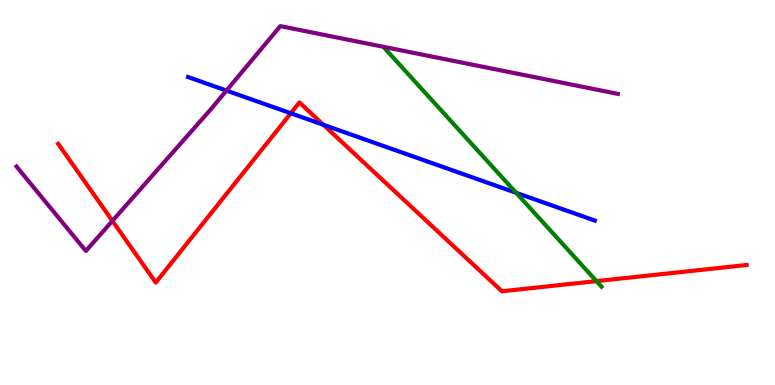[{'lines': ['blue', 'red'], 'intersections': [{'x': 3.75, 'y': 7.06}, {'x': 4.17, 'y': 6.76}]}, {'lines': ['green', 'red'], 'intersections': [{'x': 7.7, 'y': 2.7}]}, {'lines': ['purple', 'red'], 'intersections': [{'x': 1.45, 'y': 4.26}]}, {'lines': ['blue', 'green'], 'intersections': [{'x': 6.66, 'y': 4.99}]}, {'lines': ['blue', 'purple'], 'intersections': [{'x': 2.92, 'y': 7.65}]}, {'lines': ['green', 'purple'], 'intersections': []}]